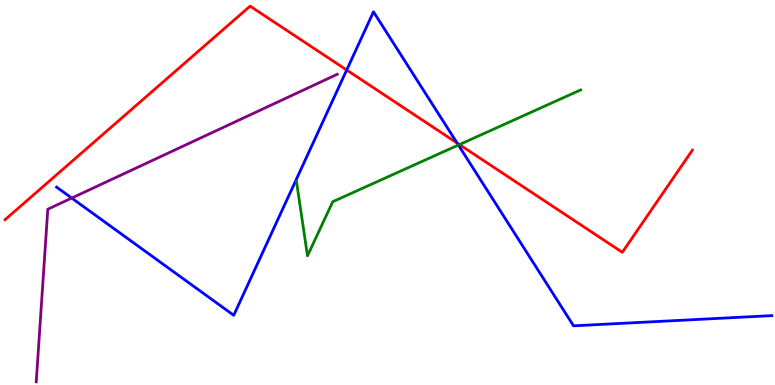[{'lines': ['blue', 'red'], 'intersections': [{'x': 4.47, 'y': 8.18}, {'x': 5.9, 'y': 6.29}]}, {'lines': ['green', 'red'], 'intersections': [{'x': 5.93, 'y': 6.24}]}, {'lines': ['purple', 'red'], 'intersections': []}, {'lines': ['blue', 'green'], 'intersections': [{'x': 5.91, 'y': 6.23}]}, {'lines': ['blue', 'purple'], 'intersections': [{'x': 0.925, 'y': 4.86}]}, {'lines': ['green', 'purple'], 'intersections': []}]